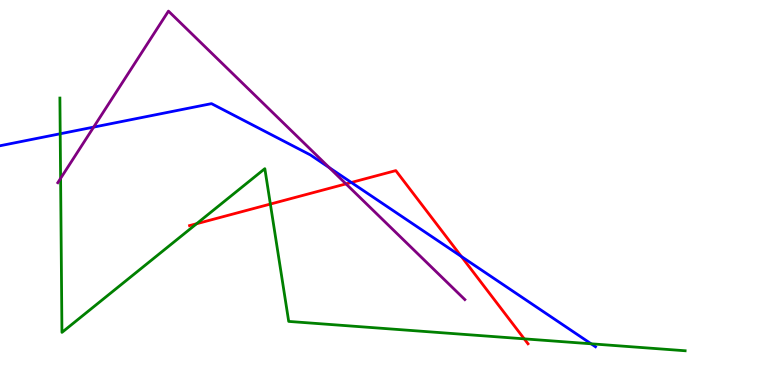[{'lines': ['blue', 'red'], 'intersections': [{'x': 4.53, 'y': 5.26}, {'x': 5.95, 'y': 3.34}]}, {'lines': ['green', 'red'], 'intersections': [{'x': 2.54, 'y': 4.19}, {'x': 3.49, 'y': 4.7}, {'x': 6.76, 'y': 1.2}]}, {'lines': ['purple', 'red'], 'intersections': [{'x': 4.46, 'y': 5.22}]}, {'lines': ['blue', 'green'], 'intersections': [{'x': 0.777, 'y': 6.53}, {'x': 7.63, 'y': 1.07}]}, {'lines': ['blue', 'purple'], 'intersections': [{'x': 1.21, 'y': 6.7}, {'x': 4.25, 'y': 5.65}]}, {'lines': ['green', 'purple'], 'intersections': [{'x': 0.782, 'y': 5.37}]}]